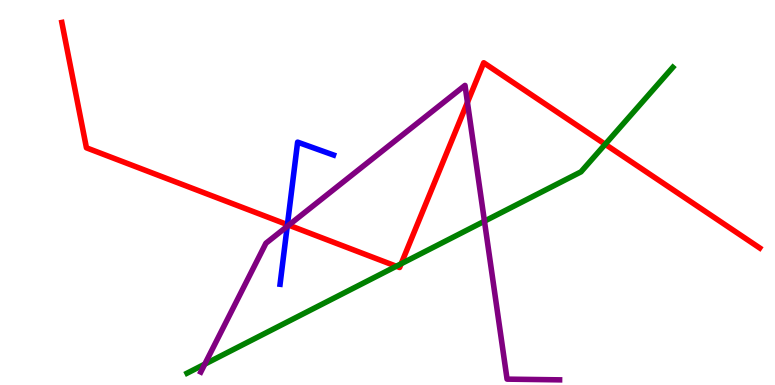[{'lines': ['blue', 'red'], 'intersections': [{'x': 3.71, 'y': 4.17}]}, {'lines': ['green', 'red'], 'intersections': [{'x': 5.11, 'y': 3.08}, {'x': 5.18, 'y': 3.15}, {'x': 7.81, 'y': 6.25}]}, {'lines': ['purple', 'red'], 'intersections': [{'x': 3.73, 'y': 4.15}, {'x': 6.03, 'y': 7.34}]}, {'lines': ['blue', 'green'], 'intersections': []}, {'lines': ['blue', 'purple'], 'intersections': [{'x': 3.71, 'y': 4.12}]}, {'lines': ['green', 'purple'], 'intersections': [{'x': 2.64, 'y': 0.542}, {'x': 6.25, 'y': 4.25}]}]